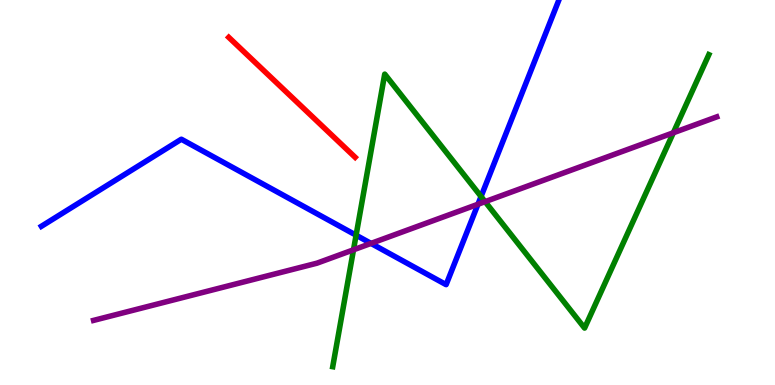[{'lines': ['blue', 'red'], 'intersections': []}, {'lines': ['green', 'red'], 'intersections': []}, {'lines': ['purple', 'red'], 'intersections': []}, {'lines': ['blue', 'green'], 'intersections': [{'x': 4.59, 'y': 3.89}, {'x': 6.21, 'y': 4.9}]}, {'lines': ['blue', 'purple'], 'intersections': [{'x': 4.79, 'y': 3.68}, {'x': 6.17, 'y': 4.69}]}, {'lines': ['green', 'purple'], 'intersections': [{'x': 4.56, 'y': 3.51}, {'x': 6.26, 'y': 4.76}, {'x': 8.69, 'y': 6.55}]}]